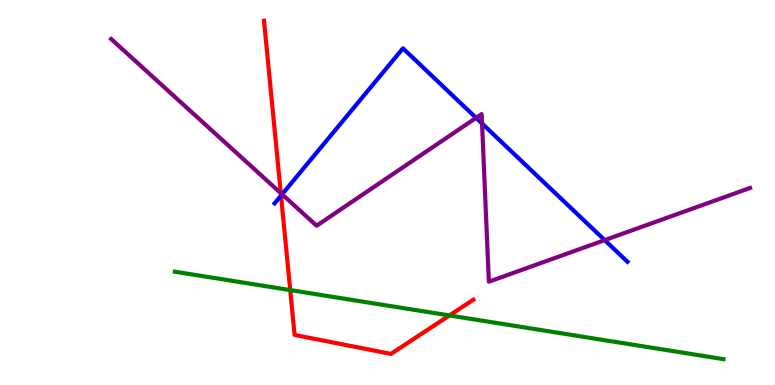[{'lines': ['blue', 'red'], 'intersections': [{'x': 3.63, 'y': 4.92}]}, {'lines': ['green', 'red'], 'intersections': [{'x': 3.74, 'y': 2.47}, {'x': 5.8, 'y': 1.81}]}, {'lines': ['purple', 'red'], 'intersections': [{'x': 3.62, 'y': 4.98}]}, {'lines': ['blue', 'green'], 'intersections': []}, {'lines': ['blue', 'purple'], 'intersections': [{'x': 3.64, 'y': 4.95}, {'x': 6.14, 'y': 6.94}, {'x': 6.22, 'y': 6.79}, {'x': 7.8, 'y': 3.76}]}, {'lines': ['green', 'purple'], 'intersections': []}]